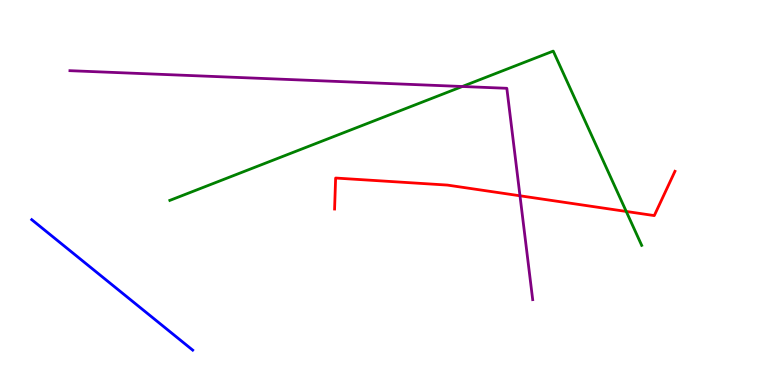[{'lines': ['blue', 'red'], 'intersections': []}, {'lines': ['green', 'red'], 'intersections': [{'x': 8.08, 'y': 4.51}]}, {'lines': ['purple', 'red'], 'intersections': [{'x': 6.71, 'y': 4.91}]}, {'lines': ['blue', 'green'], 'intersections': []}, {'lines': ['blue', 'purple'], 'intersections': []}, {'lines': ['green', 'purple'], 'intersections': [{'x': 5.97, 'y': 7.75}]}]